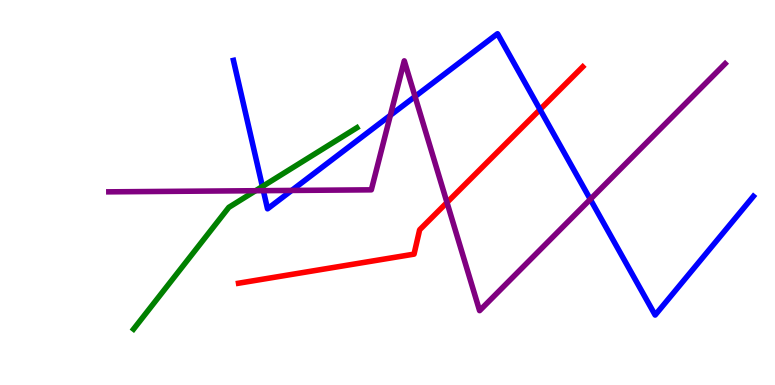[{'lines': ['blue', 'red'], 'intersections': [{'x': 6.97, 'y': 7.16}]}, {'lines': ['green', 'red'], 'intersections': []}, {'lines': ['purple', 'red'], 'intersections': [{'x': 5.77, 'y': 4.74}]}, {'lines': ['blue', 'green'], 'intersections': [{'x': 3.39, 'y': 5.16}]}, {'lines': ['blue', 'purple'], 'intersections': [{'x': 3.4, 'y': 5.05}, {'x': 3.76, 'y': 5.05}, {'x': 5.04, 'y': 7.01}, {'x': 5.36, 'y': 7.49}, {'x': 7.62, 'y': 4.82}]}, {'lines': ['green', 'purple'], 'intersections': [{'x': 3.3, 'y': 5.05}]}]